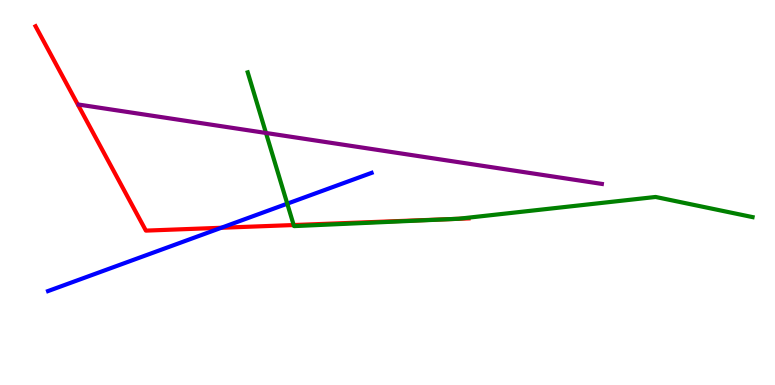[{'lines': ['blue', 'red'], 'intersections': [{'x': 2.86, 'y': 4.08}]}, {'lines': ['green', 'red'], 'intersections': [{'x': 3.79, 'y': 4.16}, {'x': 5.83, 'y': 4.31}]}, {'lines': ['purple', 'red'], 'intersections': []}, {'lines': ['blue', 'green'], 'intersections': [{'x': 3.71, 'y': 4.71}]}, {'lines': ['blue', 'purple'], 'intersections': []}, {'lines': ['green', 'purple'], 'intersections': [{'x': 3.43, 'y': 6.55}]}]